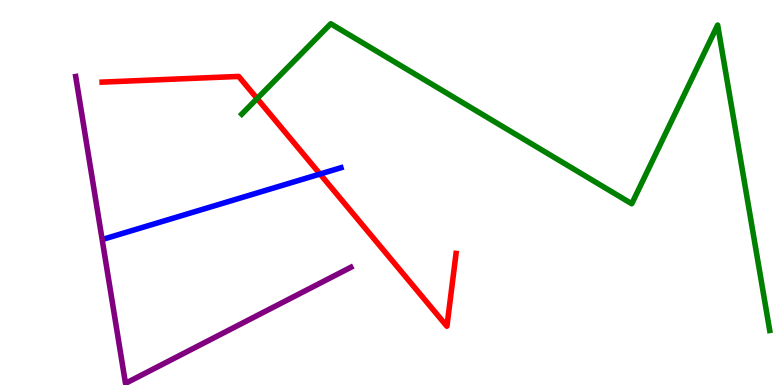[{'lines': ['blue', 'red'], 'intersections': [{'x': 4.13, 'y': 5.48}]}, {'lines': ['green', 'red'], 'intersections': [{'x': 3.32, 'y': 7.44}]}, {'lines': ['purple', 'red'], 'intersections': []}, {'lines': ['blue', 'green'], 'intersections': []}, {'lines': ['blue', 'purple'], 'intersections': []}, {'lines': ['green', 'purple'], 'intersections': []}]